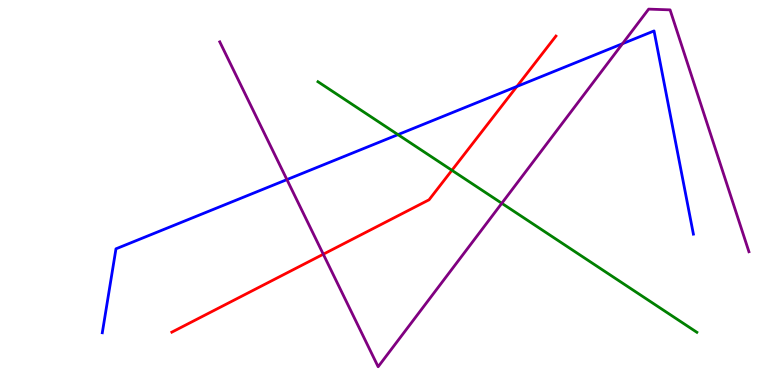[{'lines': ['blue', 'red'], 'intersections': [{'x': 6.67, 'y': 7.75}]}, {'lines': ['green', 'red'], 'intersections': [{'x': 5.83, 'y': 5.58}]}, {'lines': ['purple', 'red'], 'intersections': [{'x': 4.17, 'y': 3.4}]}, {'lines': ['blue', 'green'], 'intersections': [{'x': 5.14, 'y': 6.5}]}, {'lines': ['blue', 'purple'], 'intersections': [{'x': 3.7, 'y': 5.34}, {'x': 8.03, 'y': 8.86}]}, {'lines': ['green', 'purple'], 'intersections': [{'x': 6.47, 'y': 4.72}]}]